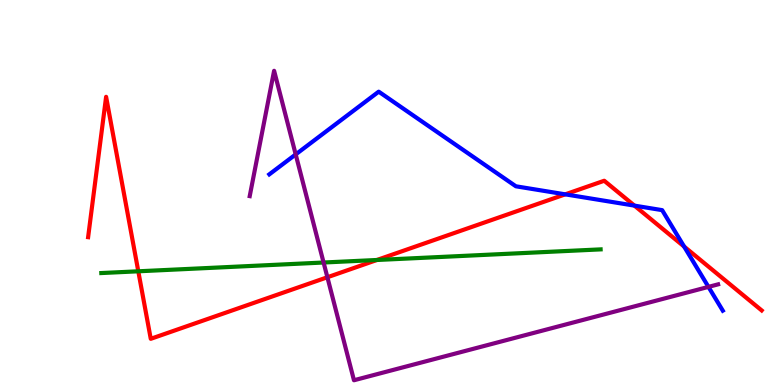[{'lines': ['blue', 'red'], 'intersections': [{'x': 7.29, 'y': 4.95}, {'x': 8.19, 'y': 4.66}, {'x': 8.83, 'y': 3.6}]}, {'lines': ['green', 'red'], 'intersections': [{'x': 1.78, 'y': 2.95}, {'x': 4.86, 'y': 3.25}]}, {'lines': ['purple', 'red'], 'intersections': [{'x': 4.22, 'y': 2.8}]}, {'lines': ['blue', 'green'], 'intersections': []}, {'lines': ['blue', 'purple'], 'intersections': [{'x': 3.82, 'y': 5.99}, {'x': 9.14, 'y': 2.55}]}, {'lines': ['green', 'purple'], 'intersections': [{'x': 4.18, 'y': 3.18}]}]